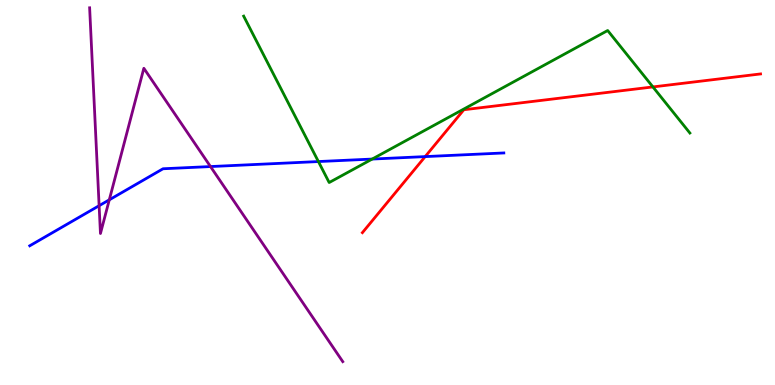[{'lines': ['blue', 'red'], 'intersections': [{'x': 5.49, 'y': 5.93}]}, {'lines': ['green', 'red'], 'intersections': [{'x': 8.42, 'y': 7.74}]}, {'lines': ['purple', 'red'], 'intersections': []}, {'lines': ['blue', 'green'], 'intersections': [{'x': 4.11, 'y': 5.8}, {'x': 4.8, 'y': 5.87}]}, {'lines': ['blue', 'purple'], 'intersections': [{'x': 1.28, 'y': 4.66}, {'x': 1.41, 'y': 4.81}, {'x': 2.72, 'y': 5.67}]}, {'lines': ['green', 'purple'], 'intersections': []}]